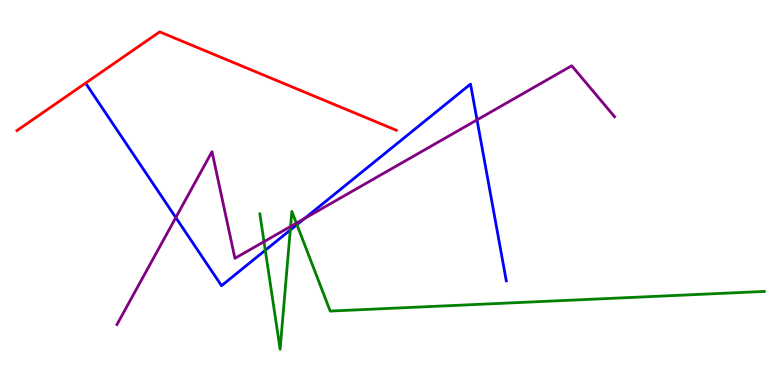[{'lines': ['blue', 'red'], 'intersections': []}, {'lines': ['green', 'red'], 'intersections': []}, {'lines': ['purple', 'red'], 'intersections': []}, {'lines': ['blue', 'green'], 'intersections': [{'x': 3.42, 'y': 3.5}, {'x': 3.75, 'y': 4.02}, {'x': 3.83, 'y': 4.16}]}, {'lines': ['blue', 'purple'], 'intersections': [{'x': 2.27, 'y': 4.35}, {'x': 3.93, 'y': 4.32}, {'x': 6.16, 'y': 6.89}]}, {'lines': ['green', 'purple'], 'intersections': [{'x': 3.41, 'y': 3.72}, {'x': 3.75, 'y': 4.12}, {'x': 3.82, 'y': 4.2}]}]